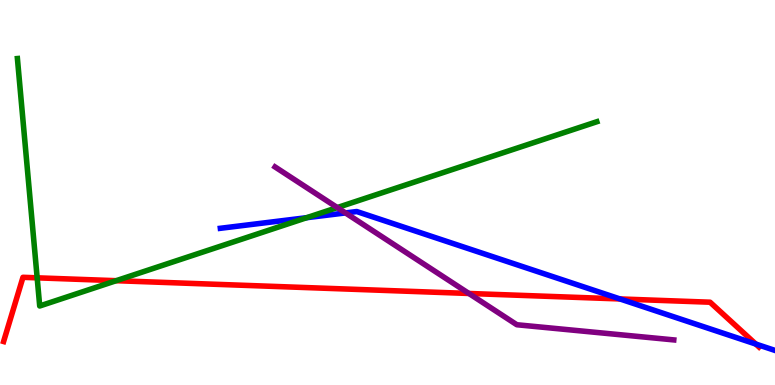[{'lines': ['blue', 'red'], 'intersections': [{'x': 8.0, 'y': 2.24}, {'x': 9.75, 'y': 1.06}]}, {'lines': ['green', 'red'], 'intersections': [{'x': 0.48, 'y': 2.78}, {'x': 1.5, 'y': 2.71}]}, {'lines': ['purple', 'red'], 'intersections': [{'x': 6.05, 'y': 2.38}]}, {'lines': ['blue', 'green'], 'intersections': [{'x': 3.96, 'y': 4.35}]}, {'lines': ['blue', 'purple'], 'intersections': [{'x': 4.46, 'y': 4.47}]}, {'lines': ['green', 'purple'], 'intersections': [{'x': 4.35, 'y': 4.61}]}]